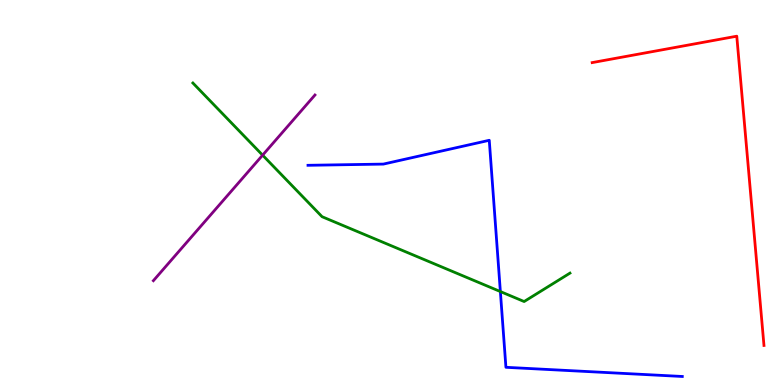[{'lines': ['blue', 'red'], 'intersections': []}, {'lines': ['green', 'red'], 'intersections': []}, {'lines': ['purple', 'red'], 'intersections': []}, {'lines': ['blue', 'green'], 'intersections': [{'x': 6.46, 'y': 2.43}]}, {'lines': ['blue', 'purple'], 'intersections': []}, {'lines': ['green', 'purple'], 'intersections': [{'x': 3.39, 'y': 5.97}]}]